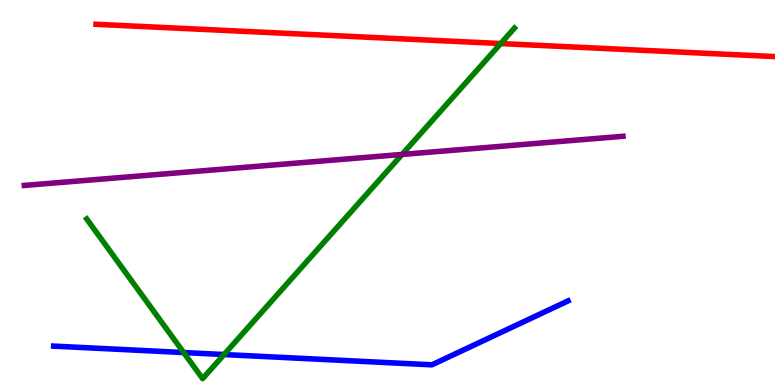[{'lines': ['blue', 'red'], 'intersections': []}, {'lines': ['green', 'red'], 'intersections': [{'x': 6.46, 'y': 8.87}]}, {'lines': ['purple', 'red'], 'intersections': []}, {'lines': ['blue', 'green'], 'intersections': [{'x': 2.37, 'y': 0.843}, {'x': 2.89, 'y': 0.791}]}, {'lines': ['blue', 'purple'], 'intersections': []}, {'lines': ['green', 'purple'], 'intersections': [{'x': 5.19, 'y': 5.99}]}]